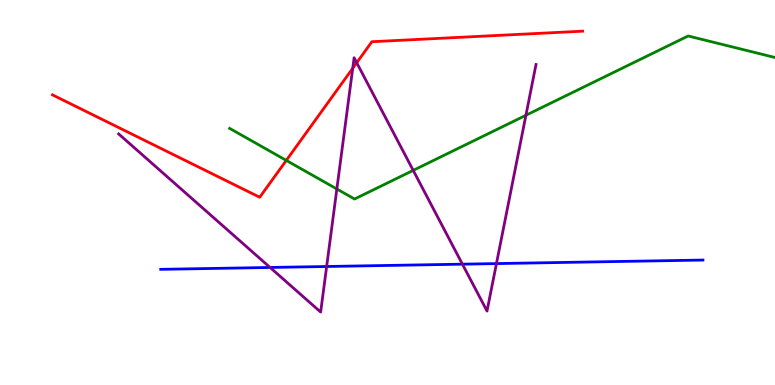[{'lines': ['blue', 'red'], 'intersections': []}, {'lines': ['green', 'red'], 'intersections': [{'x': 3.69, 'y': 5.83}]}, {'lines': ['purple', 'red'], 'intersections': [{'x': 4.55, 'y': 8.23}, {'x': 4.6, 'y': 8.37}]}, {'lines': ['blue', 'green'], 'intersections': []}, {'lines': ['blue', 'purple'], 'intersections': [{'x': 3.48, 'y': 3.05}, {'x': 4.21, 'y': 3.08}, {'x': 5.97, 'y': 3.14}, {'x': 6.41, 'y': 3.15}]}, {'lines': ['green', 'purple'], 'intersections': [{'x': 4.35, 'y': 5.09}, {'x': 5.33, 'y': 5.57}, {'x': 6.79, 'y': 7.01}]}]